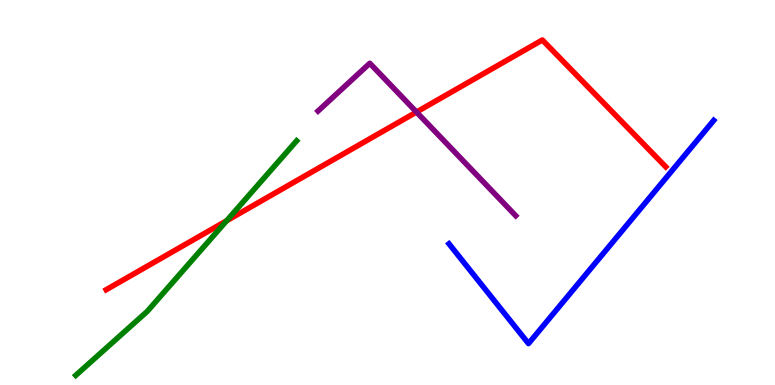[{'lines': ['blue', 'red'], 'intersections': []}, {'lines': ['green', 'red'], 'intersections': [{'x': 2.92, 'y': 4.27}]}, {'lines': ['purple', 'red'], 'intersections': [{'x': 5.37, 'y': 7.09}]}, {'lines': ['blue', 'green'], 'intersections': []}, {'lines': ['blue', 'purple'], 'intersections': []}, {'lines': ['green', 'purple'], 'intersections': []}]